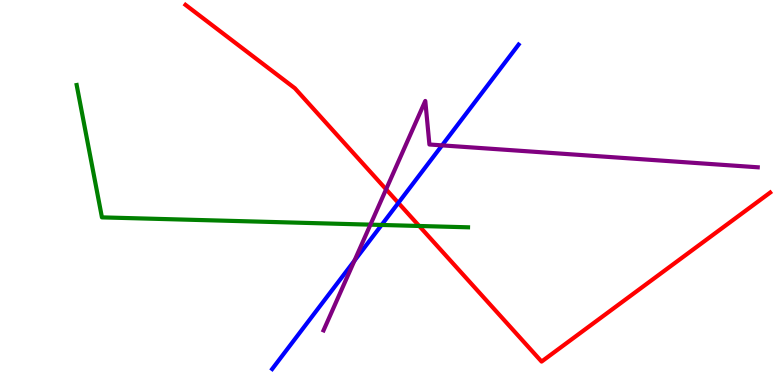[{'lines': ['blue', 'red'], 'intersections': [{'x': 5.14, 'y': 4.73}]}, {'lines': ['green', 'red'], 'intersections': [{'x': 5.41, 'y': 4.13}]}, {'lines': ['purple', 'red'], 'intersections': [{'x': 4.98, 'y': 5.08}]}, {'lines': ['blue', 'green'], 'intersections': [{'x': 4.92, 'y': 4.16}]}, {'lines': ['blue', 'purple'], 'intersections': [{'x': 4.57, 'y': 3.23}, {'x': 5.7, 'y': 6.22}]}, {'lines': ['green', 'purple'], 'intersections': [{'x': 4.78, 'y': 4.16}]}]